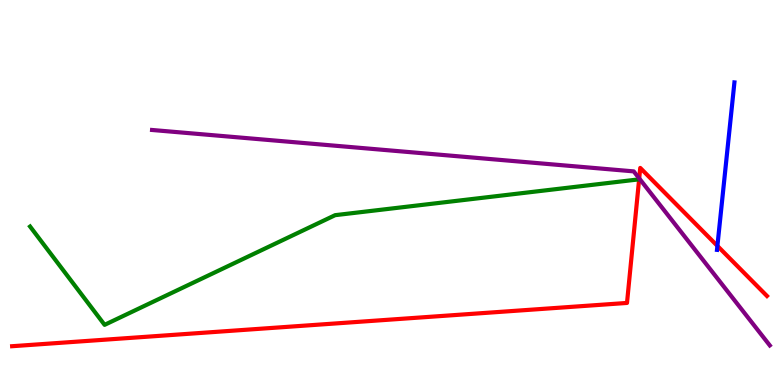[{'lines': ['blue', 'red'], 'intersections': [{'x': 9.26, 'y': 3.61}]}, {'lines': ['green', 'red'], 'intersections': []}, {'lines': ['purple', 'red'], 'intersections': [{'x': 8.25, 'y': 5.37}]}, {'lines': ['blue', 'green'], 'intersections': []}, {'lines': ['blue', 'purple'], 'intersections': []}, {'lines': ['green', 'purple'], 'intersections': []}]